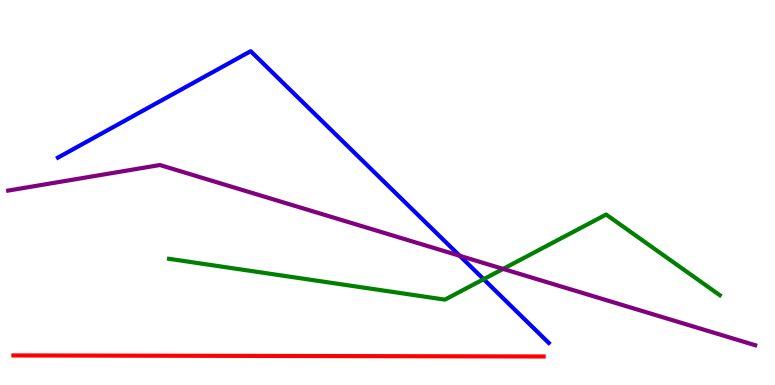[{'lines': ['blue', 'red'], 'intersections': []}, {'lines': ['green', 'red'], 'intersections': []}, {'lines': ['purple', 'red'], 'intersections': []}, {'lines': ['blue', 'green'], 'intersections': [{'x': 6.24, 'y': 2.75}]}, {'lines': ['blue', 'purple'], 'intersections': [{'x': 5.93, 'y': 3.36}]}, {'lines': ['green', 'purple'], 'intersections': [{'x': 6.49, 'y': 3.02}]}]